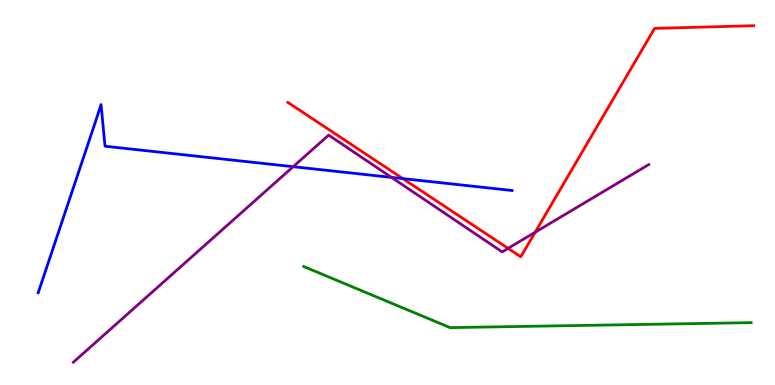[{'lines': ['blue', 'red'], 'intersections': [{'x': 5.2, 'y': 5.36}]}, {'lines': ['green', 'red'], 'intersections': []}, {'lines': ['purple', 'red'], 'intersections': [{'x': 6.56, 'y': 3.55}, {'x': 6.91, 'y': 3.97}]}, {'lines': ['blue', 'green'], 'intersections': []}, {'lines': ['blue', 'purple'], 'intersections': [{'x': 3.78, 'y': 5.67}, {'x': 5.05, 'y': 5.39}]}, {'lines': ['green', 'purple'], 'intersections': []}]